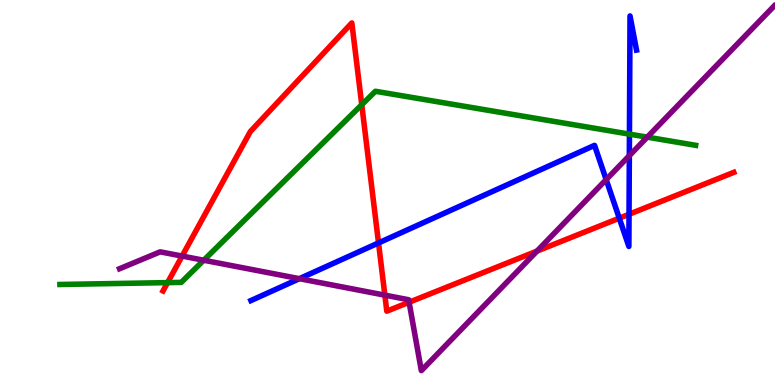[{'lines': ['blue', 'red'], 'intersections': [{'x': 4.88, 'y': 3.69}, {'x': 7.99, 'y': 4.33}, {'x': 8.12, 'y': 4.43}]}, {'lines': ['green', 'red'], 'intersections': [{'x': 2.16, 'y': 2.66}, {'x': 4.67, 'y': 7.28}]}, {'lines': ['purple', 'red'], 'intersections': [{'x': 2.35, 'y': 3.35}, {'x': 4.97, 'y': 2.33}, {'x': 5.28, 'y': 2.15}, {'x': 6.93, 'y': 3.48}]}, {'lines': ['blue', 'green'], 'intersections': [{'x': 8.12, 'y': 6.52}]}, {'lines': ['blue', 'purple'], 'intersections': [{'x': 3.86, 'y': 2.76}, {'x': 7.82, 'y': 5.34}, {'x': 8.12, 'y': 5.96}]}, {'lines': ['green', 'purple'], 'intersections': [{'x': 2.63, 'y': 3.24}, {'x': 8.35, 'y': 6.44}]}]